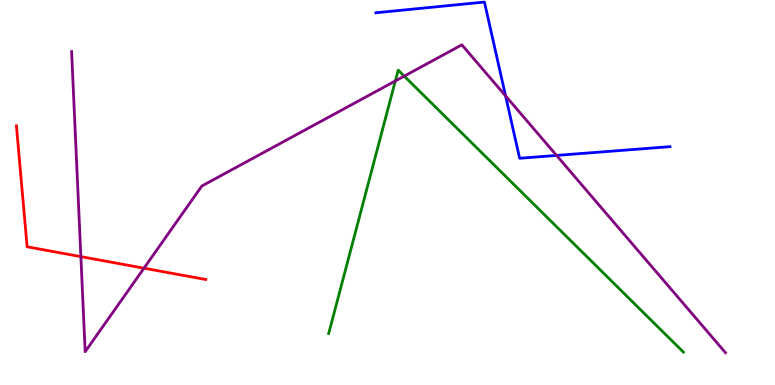[{'lines': ['blue', 'red'], 'intersections': []}, {'lines': ['green', 'red'], 'intersections': []}, {'lines': ['purple', 'red'], 'intersections': [{'x': 1.04, 'y': 3.33}, {'x': 1.86, 'y': 3.03}]}, {'lines': ['blue', 'green'], 'intersections': []}, {'lines': ['blue', 'purple'], 'intersections': [{'x': 6.52, 'y': 7.51}, {'x': 7.18, 'y': 5.96}]}, {'lines': ['green', 'purple'], 'intersections': [{'x': 5.1, 'y': 7.9}, {'x': 5.22, 'y': 8.02}]}]